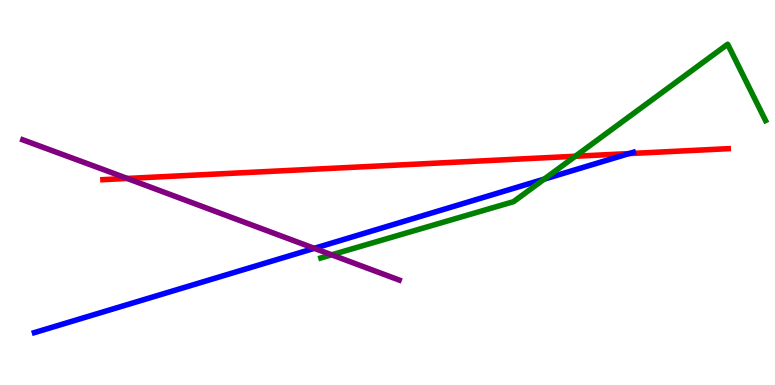[{'lines': ['blue', 'red'], 'intersections': [{'x': 8.12, 'y': 6.01}]}, {'lines': ['green', 'red'], 'intersections': [{'x': 7.42, 'y': 5.94}]}, {'lines': ['purple', 'red'], 'intersections': [{'x': 1.64, 'y': 5.36}]}, {'lines': ['blue', 'green'], 'intersections': [{'x': 7.02, 'y': 5.35}]}, {'lines': ['blue', 'purple'], 'intersections': [{'x': 4.06, 'y': 3.55}]}, {'lines': ['green', 'purple'], 'intersections': [{'x': 4.28, 'y': 3.38}]}]